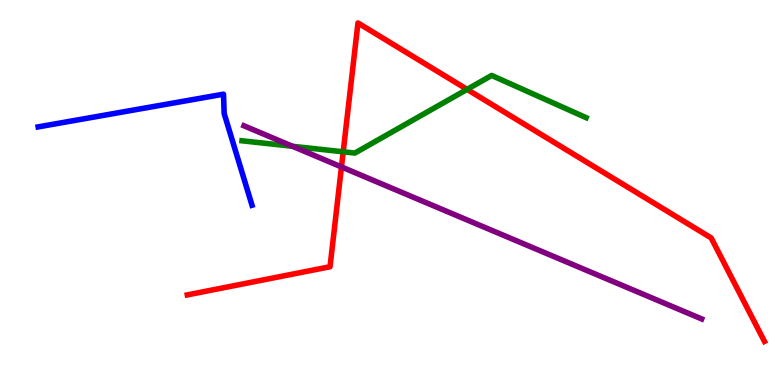[{'lines': ['blue', 'red'], 'intersections': []}, {'lines': ['green', 'red'], 'intersections': [{'x': 4.43, 'y': 6.06}, {'x': 6.03, 'y': 7.68}]}, {'lines': ['purple', 'red'], 'intersections': [{'x': 4.41, 'y': 5.66}]}, {'lines': ['blue', 'green'], 'intersections': []}, {'lines': ['blue', 'purple'], 'intersections': []}, {'lines': ['green', 'purple'], 'intersections': [{'x': 3.77, 'y': 6.2}]}]